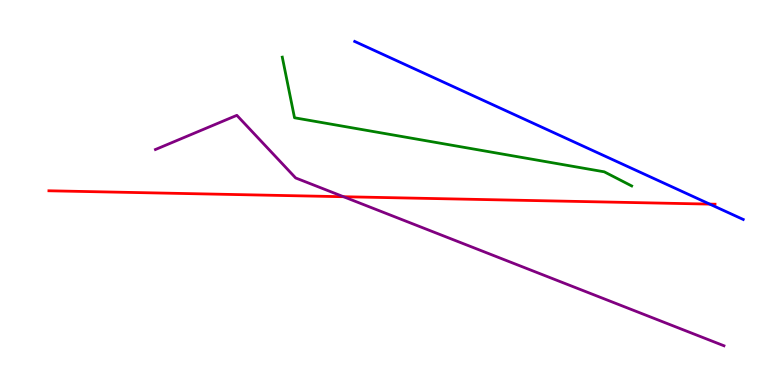[{'lines': ['blue', 'red'], 'intersections': [{'x': 9.16, 'y': 4.7}]}, {'lines': ['green', 'red'], 'intersections': []}, {'lines': ['purple', 'red'], 'intersections': [{'x': 4.43, 'y': 4.89}]}, {'lines': ['blue', 'green'], 'intersections': []}, {'lines': ['blue', 'purple'], 'intersections': []}, {'lines': ['green', 'purple'], 'intersections': []}]